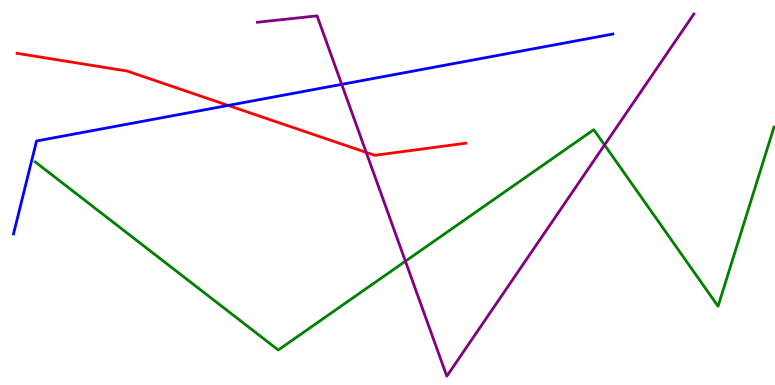[{'lines': ['blue', 'red'], 'intersections': [{'x': 2.94, 'y': 7.26}]}, {'lines': ['green', 'red'], 'intersections': []}, {'lines': ['purple', 'red'], 'intersections': [{'x': 4.73, 'y': 6.04}]}, {'lines': ['blue', 'green'], 'intersections': []}, {'lines': ['blue', 'purple'], 'intersections': [{'x': 4.41, 'y': 7.81}]}, {'lines': ['green', 'purple'], 'intersections': [{'x': 5.23, 'y': 3.22}, {'x': 7.8, 'y': 6.23}]}]